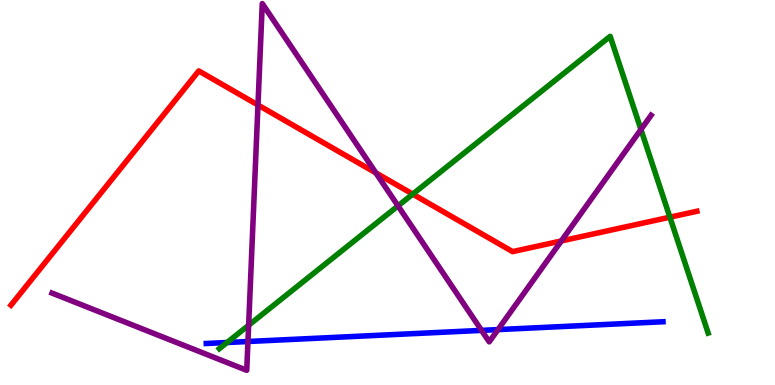[{'lines': ['blue', 'red'], 'intersections': []}, {'lines': ['green', 'red'], 'intersections': [{'x': 5.33, 'y': 4.96}, {'x': 8.64, 'y': 4.36}]}, {'lines': ['purple', 'red'], 'intersections': [{'x': 3.33, 'y': 7.27}, {'x': 4.85, 'y': 5.51}, {'x': 7.24, 'y': 3.74}]}, {'lines': ['blue', 'green'], 'intersections': [{'x': 2.93, 'y': 1.1}]}, {'lines': ['blue', 'purple'], 'intersections': [{'x': 3.2, 'y': 1.13}, {'x': 6.21, 'y': 1.42}, {'x': 6.43, 'y': 1.44}]}, {'lines': ['green', 'purple'], 'intersections': [{'x': 3.21, 'y': 1.55}, {'x': 5.14, 'y': 4.65}, {'x': 8.27, 'y': 6.64}]}]